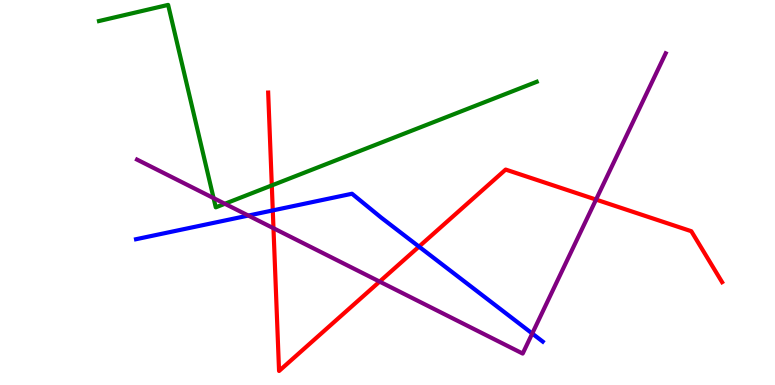[{'lines': ['blue', 'red'], 'intersections': [{'x': 3.52, 'y': 4.53}, {'x': 5.41, 'y': 3.59}]}, {'lines': ['green', 'red'], 'intersections': [{'x': 3.51, 'y': 5.18}]}, {'lines': ['purple', 'red'], 'intersections': [{'x': 3.53, 'y': 4.07}, {'x': 4.9, 'y': 2.69}, {'x': 7.69, 'y': 4.82}]}, {'lines': ['blue', 'green'], 'intersections': []}, {'lines': ['blue', 'purple'], 'intersections': [{'x': 3.2, 'y': 4.4}, {'x': 6.87, 'y': 1.34}]}, {'lines': ['green', 'purple'], 'intersections': [{'x': 2.76, 'y': 4.85}, {'x': 2.9, 'y': 4.71}]}]